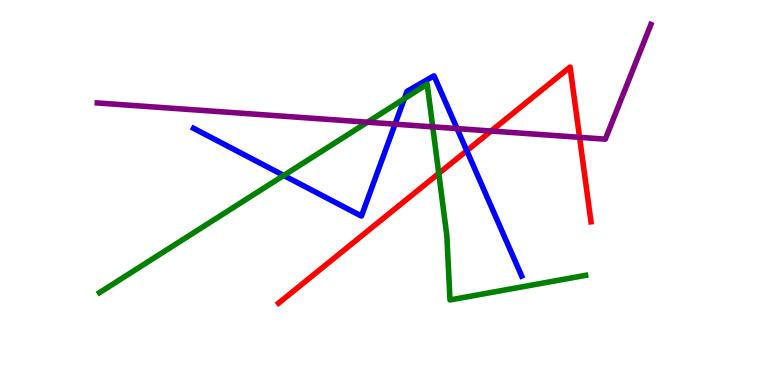[{'lines': ['blue', 'red'], 'intersections': [{'x': 6.02, 'y': 6.09}]}, {'lines': ['green', 'red'], 'intersections': [{'x': 5.66, 'y': 5.5}]}, {'lines': ['purple', 'red'], 'intersections': [{'x': 6.34, 'y': 6.6}, {'x': 7.48, 'y': 6.43}]}, {'lines': ['blue', 'green'], 'intersections': [{'x': 3.66, 'y': 5.44}, {'x': 5.22, 'y': 7.44}]}, {'lines': ['blue', 'purple'], 'intersections': [{'x': 5.1, 'y': 6.77}, {'x': 5.9, 'y': 6.66}]}, {'lines': ['green', 'purple'], 'intersections': [{'x': 4.74, 'y': 6.83}, {'x': 5.58, 'y': 6.71}]}]